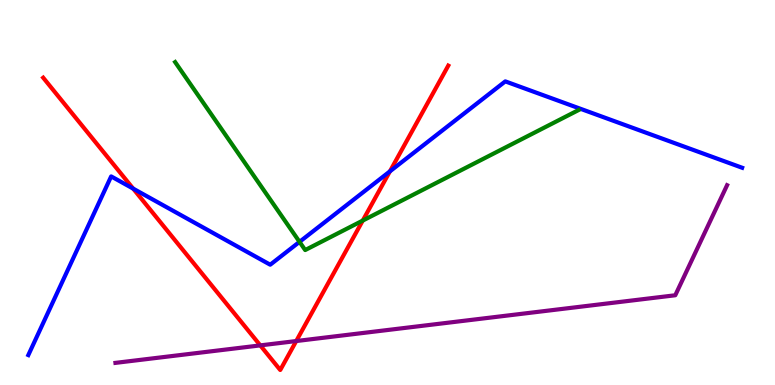[{'lines': ['blue', 'red'], 'intersections': [{'x': 1.72, 'y': 5.1}, {'x': 5.03, 'y': 5.55}]}, {'lines': ['green', 'red'], 'intersections': [{'x': 4.68, 'y': 4.27}]}, {'lines': ['purple', 'red'], 'intersections': [{'x': 3.36, 'y': 1.03}, {'x': 3.82, 'y': 1.14}]}, {'lines': ['blue', 'green'], 'intersections': [{'x': 3.86, 'y': 3.72}]}, {'lines': ['blue', 'purple'], 'intersections': []}, {'lines': ['green', 'purple'], 'intersections': []}]